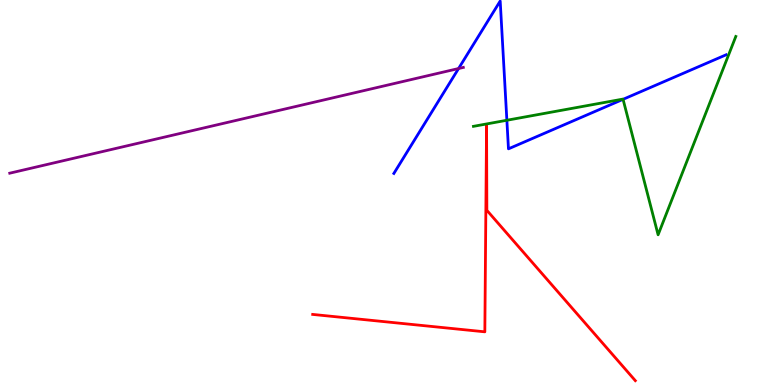[{'lines': ['blue', 'red'], 'intersections': []}, {'lines': ['green', 'red'], 'intersections': []}, {'lines': ['purple', 'red'], 'intersections': []}, {'lines': ['blue', 'green'], 'intersections': [{'x': 6.54, 'y': 6.88}, {'x': 8.04, 'y': 7.42}]}, {'lines': ['blue', 'purple'], 'intersections': [{'x': 5.92, 'y': 8.22}]}, {'lines': ['green', 'purple'], 'intersections': []}]